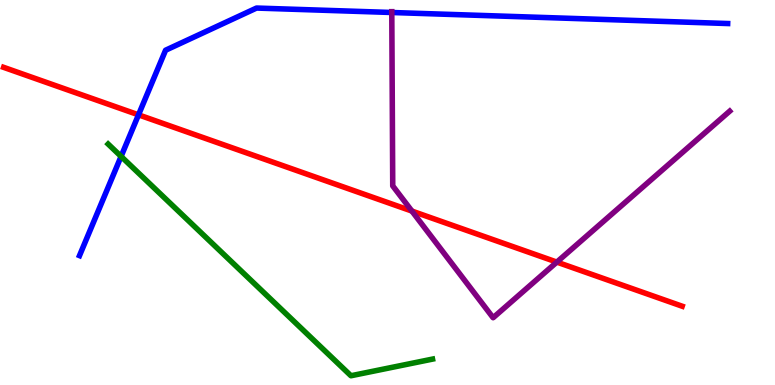[{'lines': ['blue', 'red'], 'intersections': [{'x': 1.79, 'y': 7.02}]}, {'lines': ['green', 'red'], 'intersections': []}, {'lines': ['purple', 'red'], 'intersections': [{'x': 5.32, 'y': 4.52}, {'x': 7.18, 'y': 3.19}]}, {'lines': ['blue', 'green'], 'intersections': [{'x': 1.56, 'y': 5.94}]}, {'lines': ['blue', 'purple'], 'intersections': [{'x': 5.06, 'y': 9.68}]}, {'lines': ['green', 'purple'], 'intersections': []}]